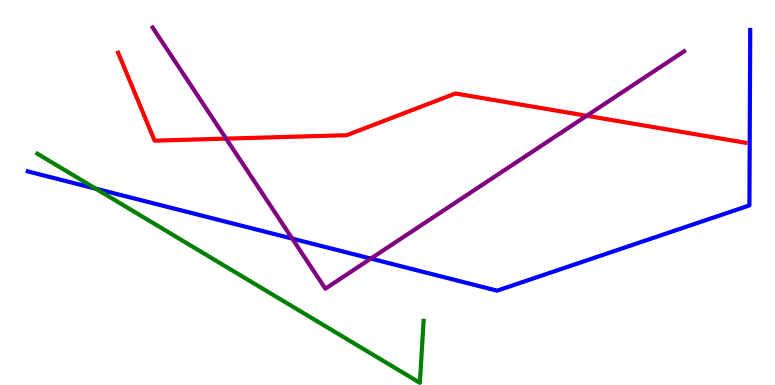[{'lines': ['blue', 'red'], 'intersections': []}, {'lines': ['green', 'red'], 'intersections': []}, {'lines': ['purple', 'red'], 'intersections': [{'x': 2.92, 'y': 6.4}, {'x': 7.57, 'y': 6.99}]}, {'lines': ['blue', 'green'], 'intersections': [{'x': 1.23, 'y': 5.1}]}, {'lines': ['blue', 'purple'], 'intersections': [{'x': 3.77, 'y': 3.8}, {'x': 4.79, 'y': 3.28}]}, {'lines': ['green', 'purple'], 'intersections': []}]